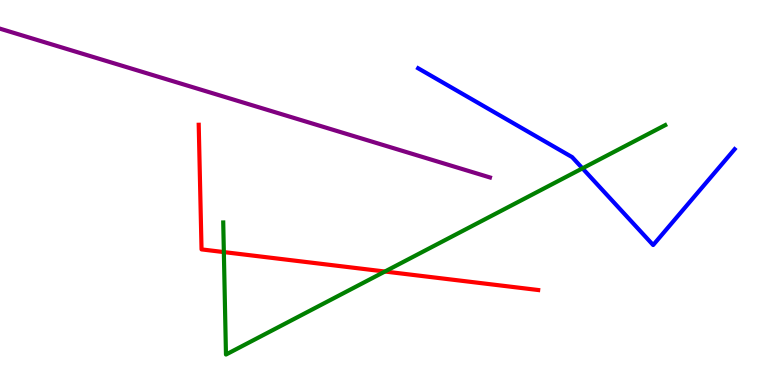[{'lines': ['blue', 'red'], 'intersections': []}, {'lines': ['green', 'red'], 'intersections': [{'x': 2.89, 'y': 3.45}, {'x': 4.97, 'y': 2.95}]}, {'lines': ['purple', 'red'], 'intersections': []}, {'lines': ['blue', 'green'], 'intersections': [{'x': 7.52, 'y': 5.63}]}, {'lines': ['blue', 'purple'], 'intersections': []}, {'lines': ['green', 'purple'], 'intersections': []}]